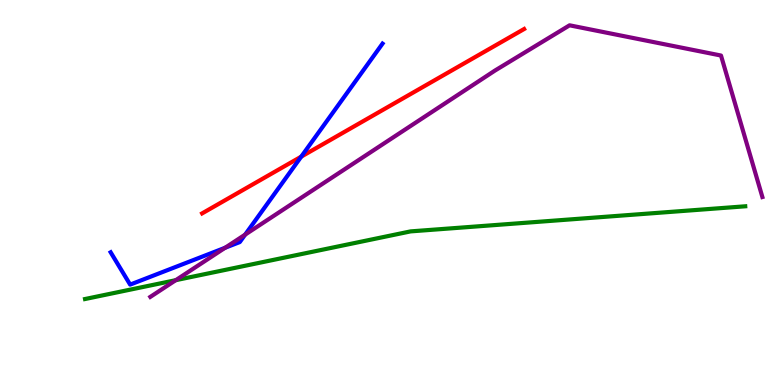[{'lines': ['blue', 'red'], 'intersections': [{'x': 3.89, 'y': 5.93}]}, {'lines': ['green', 'red'], 'intersections': []}, {'lines': ['purple', 'red'], 'intersections': []}, {'lines': ['blue', 'green'], 'intersections': []}, {'lines': ['blue', 'purple'], 'intersections': [{'x': 2.9, 'y': 3.56}, {'x': 3.16, 'y': 3.91}]}, {'lines': ['green', 'purple'], 'intersections': [{'x': 2.27, 'y': 2.72}]}]